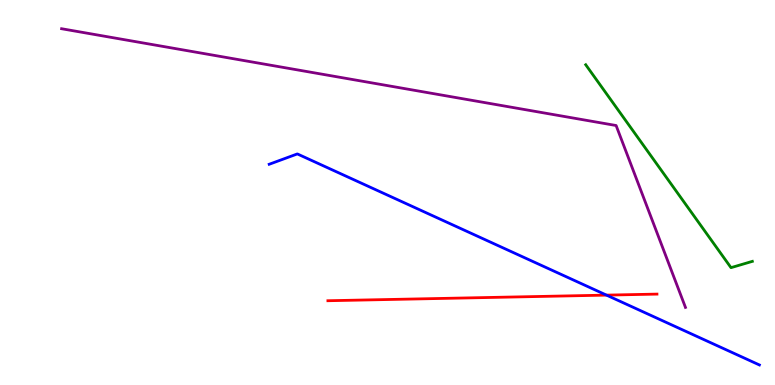[{'lines': ['blue', 'red'], 'intersections': [{'x': 7.83, 'y': 2.33}]}, {'lines': ['green', 'red'], 'intersections': []}, {'lines': ['purple', 'red'], 'intersections': []}, {'lines': ['blue', 'green'], 'intersections': []}, {'lines': ['blue', 'purple'], 'intersections': []}, {'lines': ['green', 'purple'], 'intersections': []}]